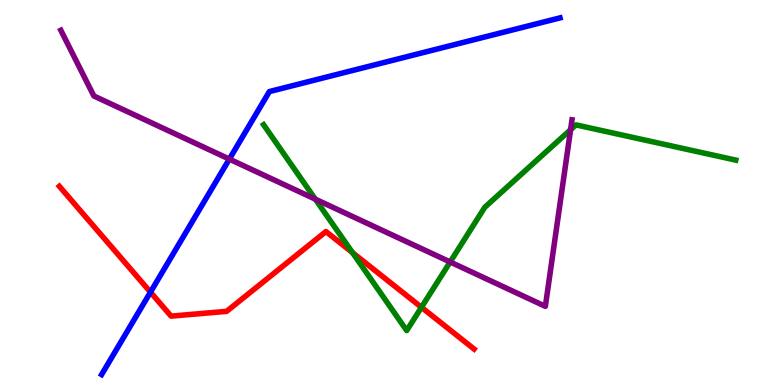[{'lines': ['blue', 'red'], 'intersections': [{'x': 1.94, 'y': 2.41}]}, {'lines': ['green', 'red'], 'intersections': [{'x': 4.55, 'y': 3.44}, {'x': 5.44, 'y': 2.02}]}, {'lines': ['purple', 'red'], 'intersections': []}, {'lines': ['blue', 'green'], 'intersections': []}, {'lines': ['blue', 'purple'], 'intersections': [{'x': 2.96, 'y': 5.87}]}, {'lines': ['green', 'purple'], 'intersections': [{'x': 4.07, 'y': 4.83}, {'x': 5.81, 'y': 3.2}, {'x': 7.36, 'y': 6.63}]}]